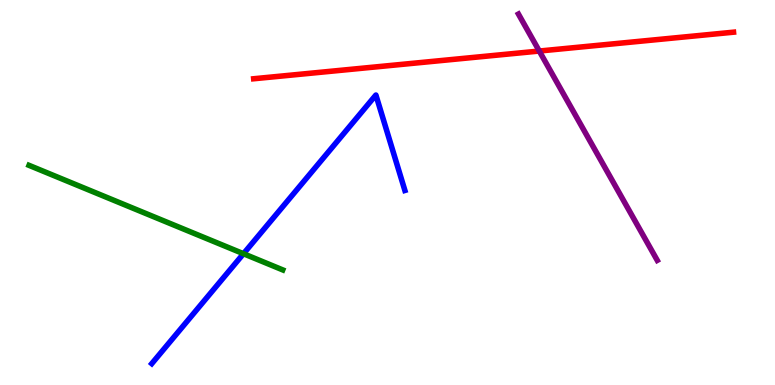[{'lines': ['blue', 'red'], 'intersections': []}, {'lines': ['green', 'red'], 'intersections': []}, {'lines': ['purple', 'red'], 'intersections': [{'x': 6.96, 'y': 8.67}]}, {'lines': ['blue', 'green'], 'intersections': [{'x': 3.14, 'y': 3.41}]}, {'lines': ['blue', 'purple'], 'intersections': []}, {'lines': ['green', 'purple'], 'intersections': []}]